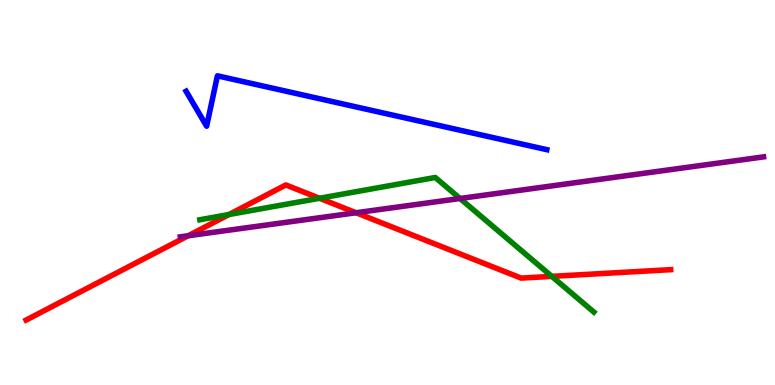[{'lines': ['blue', 'red'], 'intersections': []}, {'lines': ['green', 'red'], 'intersections': [{'x': 2.95, 'y': 4.43}, {'x': 4.12, 'y': 4.85}, {'x': 7.12, 'y': 2.82}]}, {'lines': ['purple', 'red'], 'intersections': [{'x': 2.43, 'y': 3.88}, {'x': 4.59, 'y': 4.47}]}, {'lines': ['blue', 'green'], 'intersections': []}, {'lines': ['blue', 'purple'], 'intersections': []}, {'lines': ['green', 'purple'], 'intersections': [{'x': 5.94, 'y': 4.84}]}]